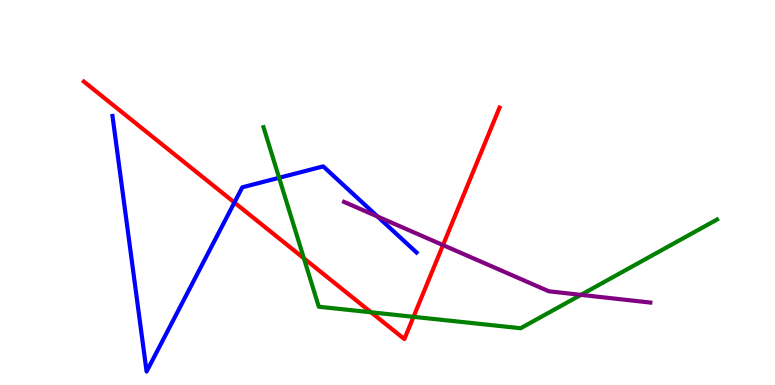[{'lines': ['blue', 'red'], 'intersections': [{'x': 3.02, 'y': 4.74}]}, {'lines': ['green', 'red'], 'intersections': [{'x': 3.92, 'y': 3.29}, {'x': 4.79, 'y': 1.89}, {'x': 5.34, 'y': 1.77}]}, {'lines': ['purple', 'red'], 'intersections': [{'x': 5.72, 'y': 3.63}]}, {'lines': ['blue', 'green'], 'intersections': [{'x': 3.6, 'y': 5.38}]}, {'lines': ['blue', 'purple'], 'intersections': [{'x': 4.87, 'y': 4.38}]}, {'lines': ['green', 'purple'], 'intersections': [{'x': 7.5, 'y': 2.34}]}]